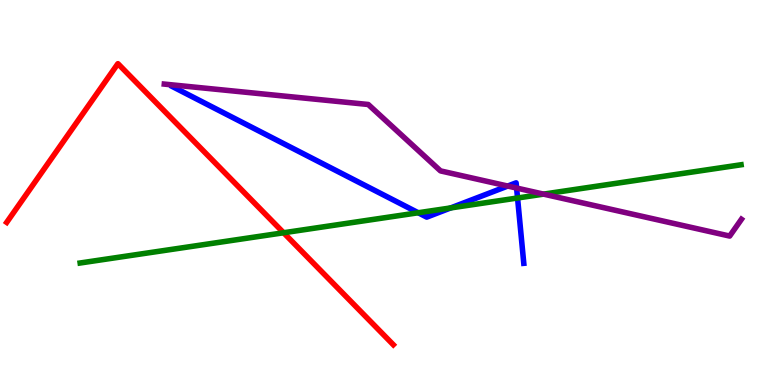[{'lines': ['blue', 'red'], 'intersections': []}, {'lines': ['green', 'red'], 'intersections': [{'x': 3.66, 'y': 3.95}]}, {'lines': ['purple', 'red'], 'intersections': []}, {'lines': ['blue', 'green'], 'intersections': [{'x': 5.4, 'y': 4.47}, {'x': 5.82, 'y': 4.6}, {'x': 6.68, 'y': 4.86}]}, {'lines': ['blue', 'purple'], 'intersections': [{'x': 6.55, 'y': 5.17}, {'x': 6.67, 'y': 5.12}]}, {'lines': ['green', 'purple'], 'intersections': [{'x': 7.01, 'y': 4.96}]}]